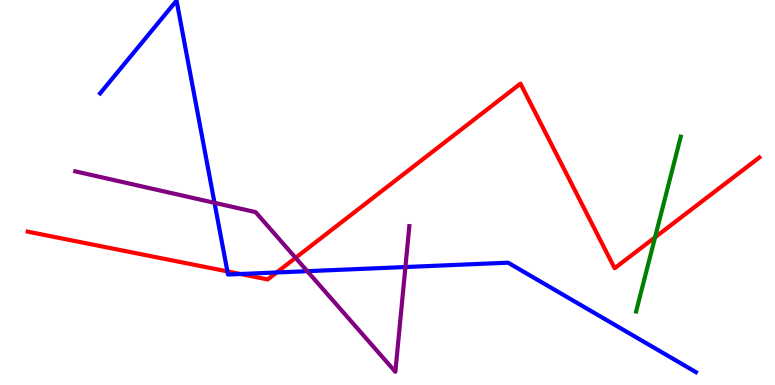[{'lines': ['blue', 'red'], 'intersections': [{'x': 2.93, 'y': 2.95}, {'x': 3.1, 'y': 2.88}, {'x': 3.57, 'y': 2.92}]}, {'lines': ['green', 'red'], 'intersections': [{'x': 8.45, 'y': 3.84}]}, {'lines': ['purple', 'red'], 'intersections': [{'x': 3.81, 'y': 3.3}]}, {'lines': ['blue', 'green'], 'intersections': []}, {'lines': ['blue', 'purple'], 'intersections': [{'x': 2.77, 'y': 4.73}, {'x': 3.96, 'y': 2.96}, {'x': 5.23, 'y': 3.06}]}, {'lines': ['green', 'purple'], 'intersections': []}]